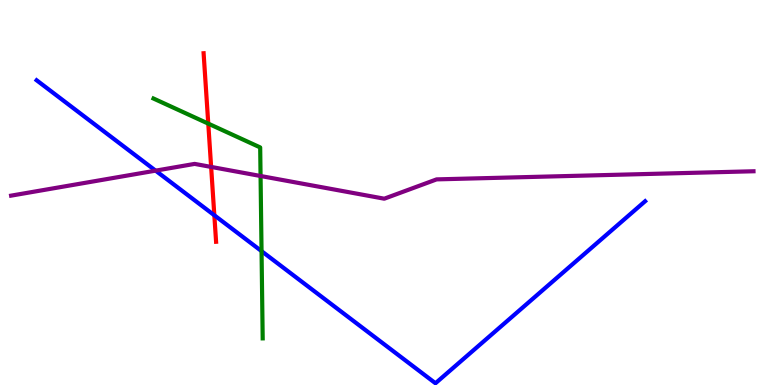[{'lines': ['blue', 'red'], 'intersections': [{'x': 2.77, 'y': 4.41}]}, {'lines': ['green', 'red'], 'intersections': [{'x': 2.69, 'y': 6.79}]}, {'lines': ['purple', 'red'], 'intersections': [{'x': 2.72, 'y': 5.66}]}, {'lines': ['blue', 'green'], 'intersections': [{'x': 3.37, 'y': 3.48}]}, {'lines': ['blue', 'purple'], 'intersections': [{'x': 2.01, 'y': 5.57}]}, {'lines': ['green', 'purple'], 'intersections': [{'x': 3.36, 'y': 5.43}]}]